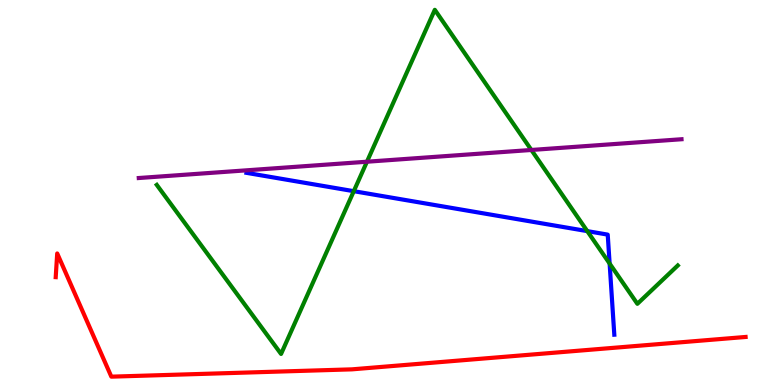[{'lines': ['blue', 'red'], 'intersections': []}, {'lines': ['green', 'red'], 'intersections': []}, {'lines': ['purple', 'red'], 'intersections': []}, {'lines': ['blue', 'green'], 'intersections': [{'x': 4.56, 'y': 5.03}, {'x': 7.58, 'y': 4.0}, {'x': 7.87, 'y': 3.15}]}, {'lines': ['blue', 'purple'], 'intersections': []}, {'lines': ['green', 'purple'], 'intersections': [{'x': 4.73, 'y': 5.8}, {'x': 6.86, 'y': 6.1}]}]